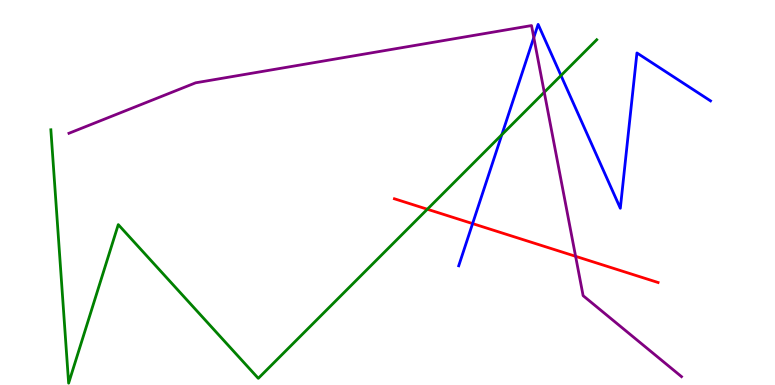[{'lines': ['blue', 'red'], 'intersections': [{'x': 6.1, 'y': 4.19}]}, {'lines': ['green', 'red'], 'intersections': [{'x': 5.51, 'y': 4.57}]}, {'lines': ['purple', 'red'], 'intersections': [{'x': 7.43, 'y': 3.34}]}, {'lines': ['blue', 'green'], 'intersections': [{'x': 6.48, 'y': 6.5}, {'x': 7.24, 'y': 8.04}]}, {'lines': ['blue', 'purple'], 'intersections': [{'x': 6.89, 'y': 9.03}]}, {'lines': ['green', 'purple'], 'intersections': [{'x': 7.02, 'y': 7.6}]}]